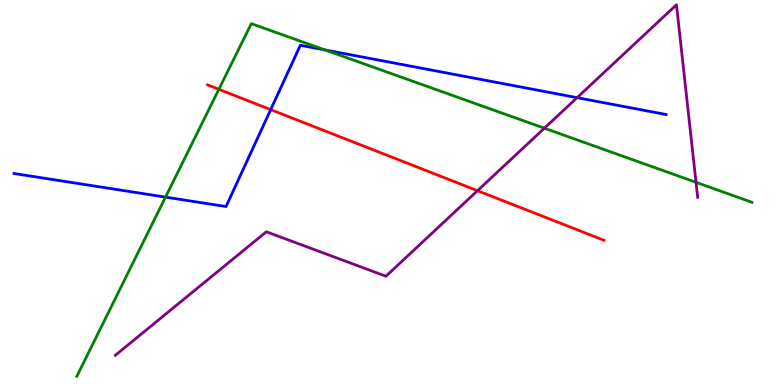[{'lines': ['blue', 'red'], 'intersections': [{'x': 3.49, 'y': 7.15}]}, {'lines': ['green', 'red'], 'intersections': [{'x': 2.82, 'y': 7.68}]}, {'lines': ['purple', 'red'], 'intersections': [{'x': 6.16, 'y': 5.05}]}, {'lines': ['blue', 'green'], 'intersections': [{'x': 2.14, 'y': 4.88}, {'x': 4.19, 'y': 8.7}]}, {'lines': ['blue', 'purple'], 'intersections': [{'x': 7.45, 'y': 7.46}]}, {'lines': ['green', 'purple'], 'intersections': [{'x': 7.02, 'y': 6.67}, {'x': 8.98, 'y': 5.26}]}]